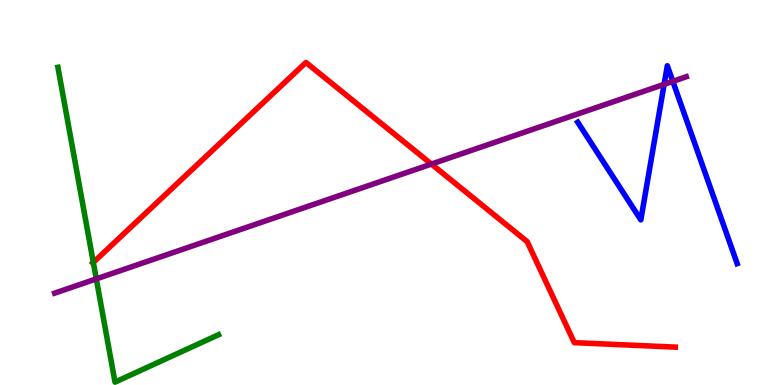[{'lines': ['blue', 'red'], 'intersections': []}, {'lines': ['green', 'red'], 'intersections': [{'x': 1.2, 'y': 3.18}]}, {'lines': ['purple', 'red'], 'intersections': [{'x': 5.57, 'y': 5.74}]}, {'lines': ['blue', 'green'], 'intersections': []}, {'lines': ['blue', 'purple'], 'intersections': [{'x': 8.57, 'y': 7.81}, {'x': 8.68, 'y': 7.89}]}, {'lines': ['green', 'purple'], 'intersections': [{'x': 1.24, 'y': 2.76}]}]